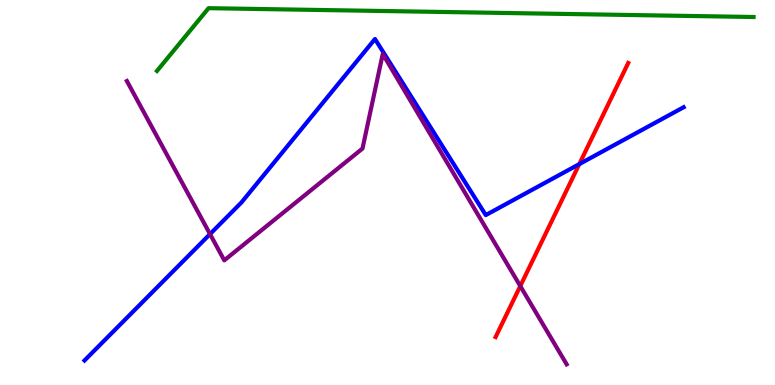[{'lines': ['blue', 'red'], 'intersections': [{'x': 7.47, 'y': 5.74}]}, {'lines': ['green', 'red'], 'intersections': []}, {'lines': ['purple', 'red'], 'intersections': [{'x': 6.71, 'y': 2.57}]}, {'lines': ['blue', 'green'], 'intersections': []}, {'lines': ['blue', 'purple'], 'intersections': [{'x': 2.71, 'y': 3.92}]}, {'lines': ['green', 'purple'], 'intersections': []}]